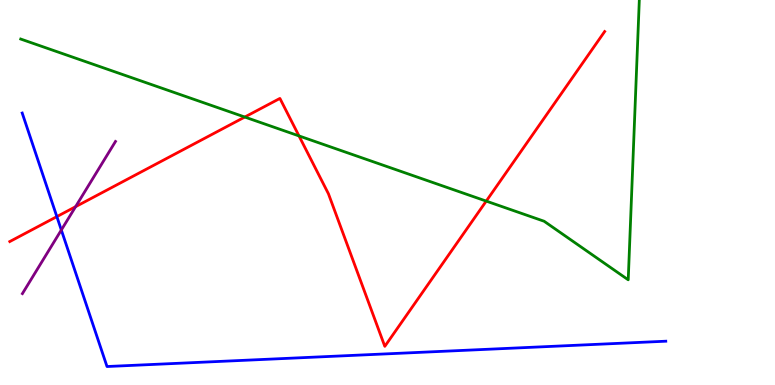[{'lines': ['blue', 'red'], 'intersections': [{'x': 0.734, 'y': 4.37}]}, {'lines': ['green', 'red'], 'intersections': [{'x': 3.16, 'y': 6.96}, {'x': 3.86, 'y': 6.47}, {'x': 6.27, 'y': 4.78}]}, {'lines': ['purple', 'red'], 'intersections': [{'x': 0.975, 'y': 4.63}]}, {'lines': ['blue', 'green'], 'intersections': []}, {'lines': ['blue', 'purple'], 'intersections': [{'x': 0.791, 'y': 4.03}]}, {'lines': ['green', 'purple'], 'intersections': []}]